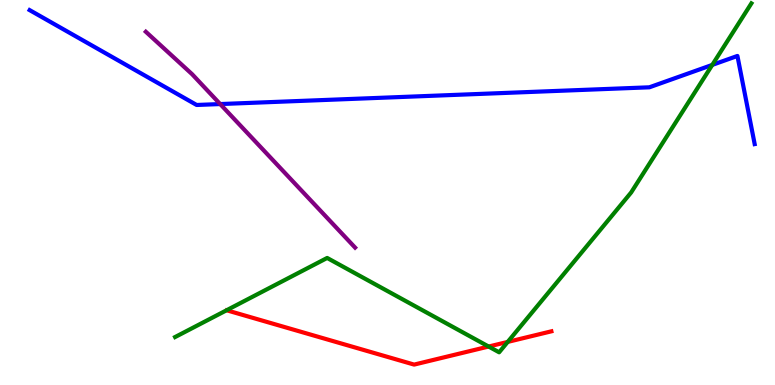[{'lines': ['blue', 'red'], 'intersections': []}, {'lines': ['green', 'red'], 'intersections': [{'x': 6.3, 'y': 0.999}, {'x': 6.55, 'y': 1.12}]}, {'lines': ['purple', 'red'], 'intersections': []}, {'lines': ['blue', 'green'], 'intersections': [{'x': 9.19, 'y': 8.31}]}, {'lines': ['blue', 'purple'], 'intersections': [{'x': 2.84, 'y': 7.3}]}, {'lines': ['green', 'purple'], 'intersections': []}]